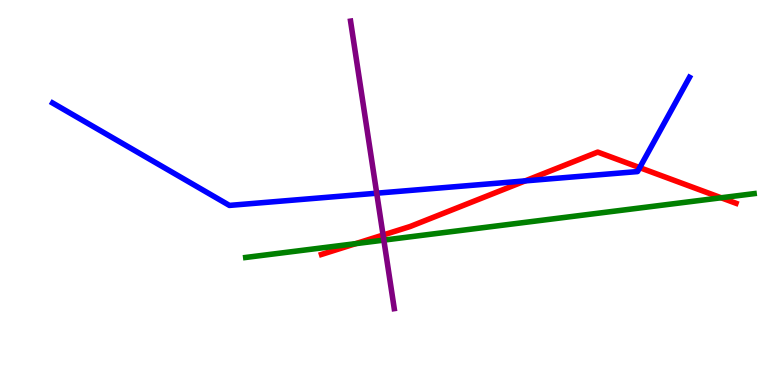[{'lines': ['blue', 'red'], 'intersections': [{'x': 6.78, 'y': 5.3}, {'x': 8.25, 'y': 5.65}]}, {'lines': ['green', 'red'], 'intersections': [{'x': 4.59, 'y': 3.67}, {'x': 9.31, 'y': 4.86}]}, {'lines': ['purple', 'red'], 'intersections': [{'x': 4.94, 'y': 3.9}]}, {'lines': ['blue', 'green'], 'intersections': []}, {'lines': ['blue', 'purple'], 'intersections': [{'x': 4.86, 'y': 4.98}]}, {'lines': ['green', 'purple'], 'intersections': [{'x': 4.95, 'y': 3.76}]}]